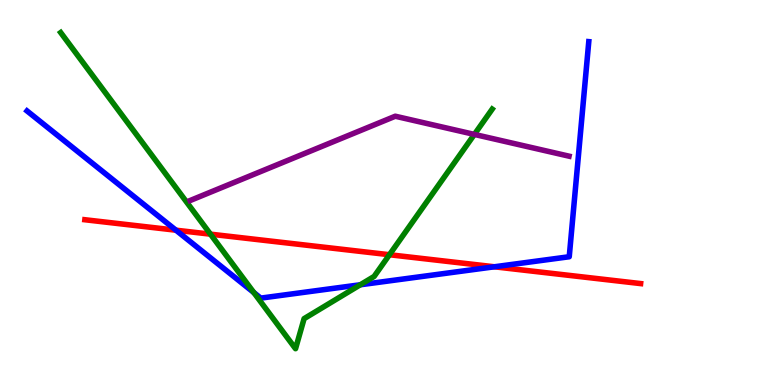[{'lines': ['blue', 'red'], 'intersections': [{'x': 2.27, 'y': 4.02}, {'x': 6.38, 'y': 3.07}]}, {'lines': ['green', 'red'], 'intersections': [{'x': 2.72, 'y': 3.92}, {'x': 5.03, 'y': 3.38}]}, {'lines': ['purple', 'red'], 'intersections': []}, {'lines': ['blue', 'green'], 'intersections': [{'x': 3.28, 'y': 2.4}, {'x': 4.65, 'y': 2.6}]}, {'lines': ['blue', 'purple'], 'intersections': []}, {'lines': ['green', 'purple'], 'intersections': [{'x': 6.12, 'y': 6.51}]}]